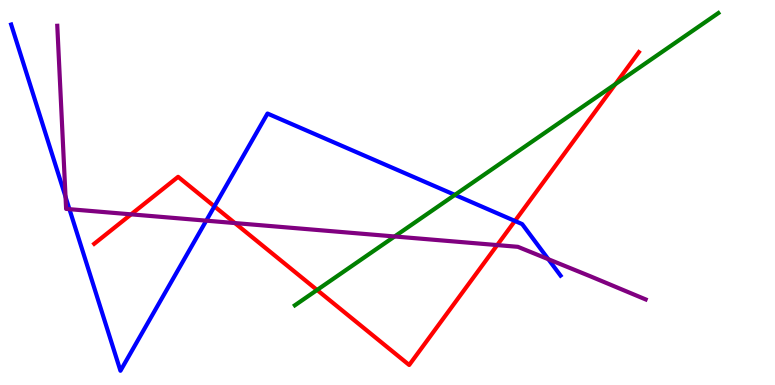[{'lines': ['blue', 'red'], 'intersections': [{'x': 2.77, 'y': 4.64}, {'x': 6.64, 'y': 4.26}]}, {'lines': ['green', 'red'], 'intersections': [{'x': 4.09, 'y': 2.47}, {'x': 7.94, 'y': 7.81}]}, {'lines': ['purple', 'red'], 'intersections': [{'x': 1.69, 'y': 4.43}, {'x': 3.03, 'y': 4.21}, {'x': 6.42, 'y': 3.63}]}, {'lines': ['blue', 'green'], 'intersections': [{'x': 5.87, 'y': 4.94}]}, {'lines': ['blue', 'purple'], 'intersections': [{'x': 0.846, 'y': 4.89}, {'x': 0.896, 'y': 4.57}, {'x': 2.66, 'y': 4.27}, {'x': 7.08, 'y': 3.27}]}, {'lines': ['green', 'purple'], 'intersections': [{'x': 5.09, 'y': 3.86}]}]